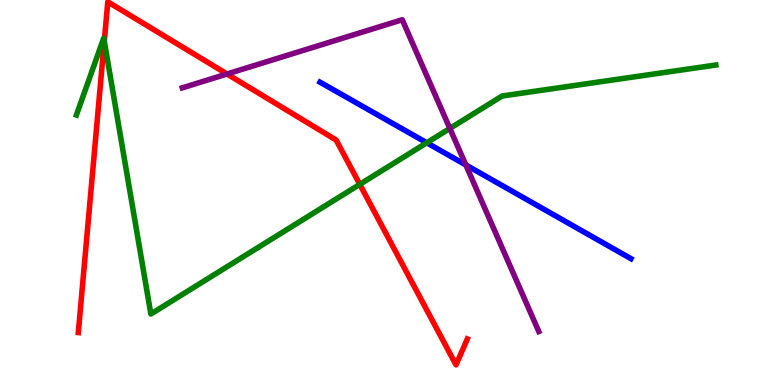[{'lines': ['blue', 'red'], 'intersections': []}, {'lines': ['green', 'red'], 'intersections': [{'x': 1.35, 'y': 8.93}, {'x': 4.64, 'y': 5.21}]}, {'lines': ['purple', 'red'], 'intersections': [{'x': 2.93, 'y': 8.08}]}, {'lines': ['blue', 'green'], 'intersections': [{'x': 5.51, 'y': 6.29}]}, {'lines': ['blue', 'purple'], 'intersections': [{'x': 6.01, 'y': 5.72}]}, {'lines': ['green', 'purple'], 'intersections': [{'x': 5.8, 'y': 6.66}]}]